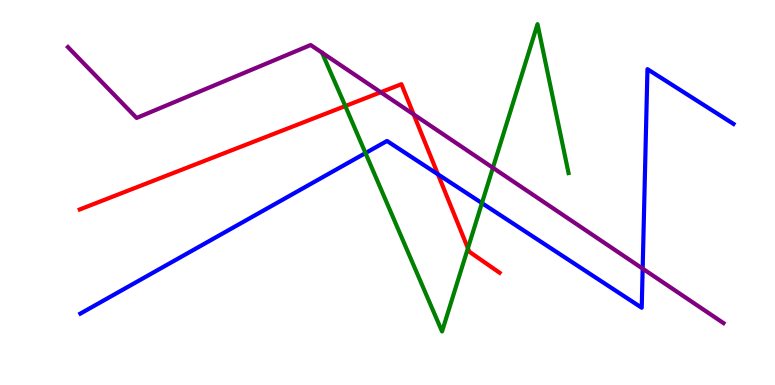[{'lines': ['blue', 'red'], 'intersections': [{'x': 5.65, 'y': 5.47}]}, {'lines': ['green', 'red'], 'intersections': [{'x': 4.46, 'y': 7.25}, {'x': 6.04, 'y': 3.55}]}, {'lines': ['purple', 'red'], 'intersections': [{'x': 4.91, 'y': 7.6}, {'x': 5.34, 'y': 7.03}]}, {'lines': ['blue', 'green'], 'intersections': [{'x': 4.72, 'y': 6.02}, {'x': 6.22, 'y': 4.72}]}, {'lines': ['blue', 'purple'], 'intersections': [{'x': 8.29, 'y': 3.02}]}, {'lines': ['green', 'purple'], 'intersections': [{'x': 6.36, 'y': 5.64}]}]